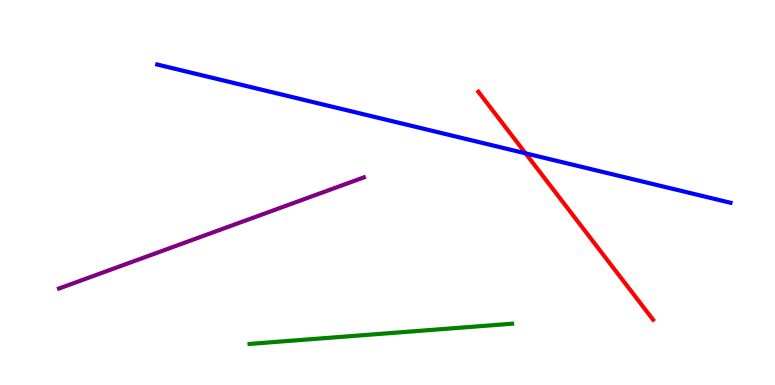[{'lines': ['blue', 'red'], 'intersections': [{'x': 6.78, 'y': 6.02}]}, {'lines': ['green', 'red'], 'intersections': []}, {'lines': ['purple', 'red'], 'intersections': []}, {'lines': ['blue', 'green'], 'intersections': []}, {'lines': ['blue', 'purple'], 'intersections': []}, {'lines': ['green', 'purple'], 'intersections': []}]